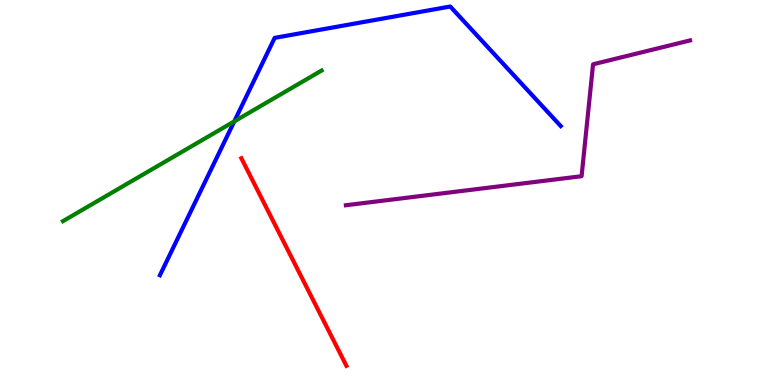[{'lines': ['blue', 'red'], 'intersections': []}, {'lines': ['green', 'red'], 'intersections': []}, {'lines': ['purple', 'red'], 'intersections': []}, {'lines': ['blue', 'green'], 'intersections': [{'x': 3.02, 'y': 6.85}]}, {'lines': ['blue', 'purple'], 'intersections': []}, {'lines': ['green', 'purple'], 'intersections': []}]